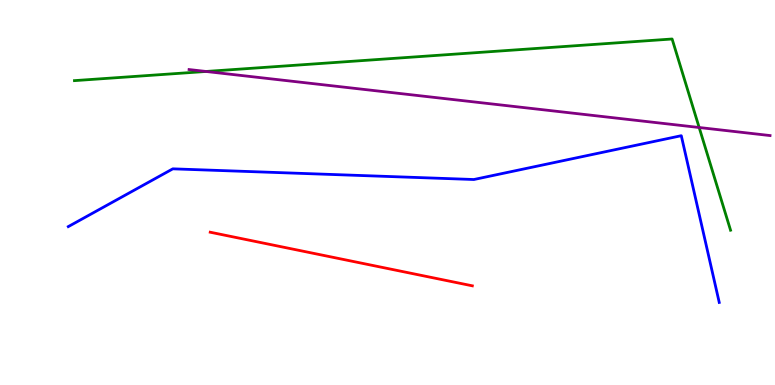[{'lines': ['blue', 'red'], 'intersections': []}, {'lines': ['green', 'red'], 'intersections': []}, {'lines': ['purple', 'red'], 'intersections': []}, {'lines': ['blue', 'green'], 'intersections': []}, {'lines': ['blue', 'purple'], 'intersections': []}, {'lines': ['green', 'purple'], 'intersections': [{'x': 2.66, 'y': 8.14}, {'x': 9.02, 'y': 6.69}]}]